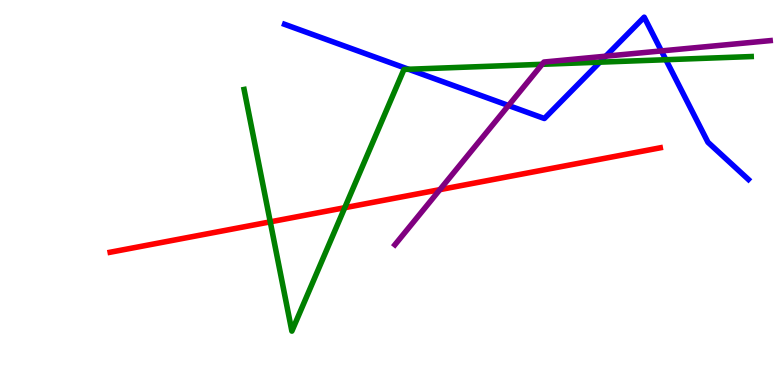[{'lines': ['blue', 'red'], 'intersections': []}, {'lines': ['green', 'red'], 'intersections': [{'x': 3.49, 'y': 4.24}, {'x': 4.45, 'y': 4.61}]}, {'lines': ['purple', 'red'], 'intersections': [{'x': 5.68, 'y': 5.07}]}, {'lines': ['blue', 'green'], 'intersections': [{'x': 5.27, 'y': 8.2}, {'x': 7.74, 'y': 8.39}, {'x': 8.59, 'y': 8.45}]}, {'lines': ['blue', 'purple'], 'intersections': [{'x': 6.56, 'y': 7.26}, {'x': 7.82, 'y': 8.54}, {'x': 8.53, 'y': 8.68}]}, {'lines': ['green', 'purple'], 'intersections': [{'x': 6.99, 'y': 8.33}]}]